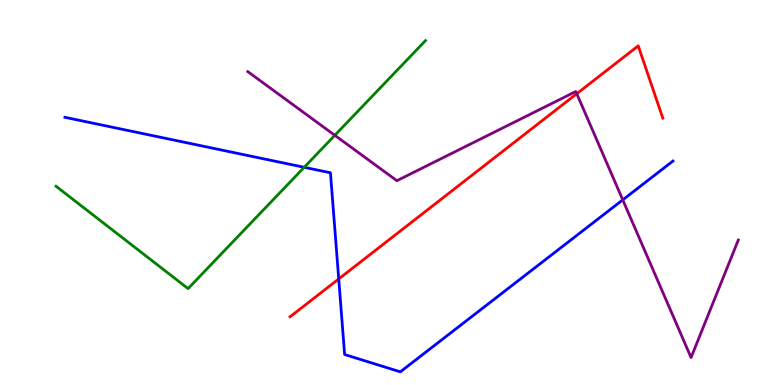[{'lines': ['blue', 'red'], 'intersections': [{'x': 4.37, 'y': 2.75}]}, {'lines': ['green', 'red'], 'intersections': []}, {'lines': ['purple', 'red'], 'intersections': [{'x': 7.44, 'y': 7.57}]}, {'lines': ['blue', 'green'], 'intersections': [{'x': 3.93, 'y': 5.65}]}, {'lines': ['blue', 'purple'], 'intersections': [{'x': 8.04, 'y': 4.81}]}, {'lines': ['green', 'purple'], 'intersections': [{'x': 4.32, 'y': 6.49}]}]